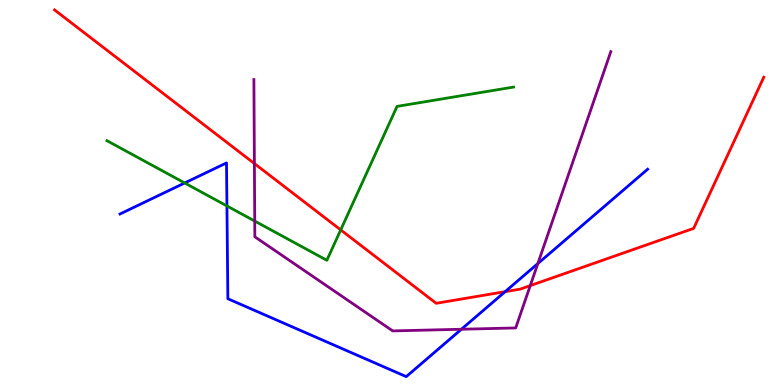[{'lines': ['blue', 'red'], 'intersections': [{'x': 6.52, 'y': 2.42}]}, {'lines': ['green', 'red'], 'intersections': [{'x': 4.4, 'y': 4.03}]}, {'lines': ['purple', 'red'], 'intersections': [{'x': 3.28, 'y': 5.75}, {'x': 6.84, 'y': 2.58}]}, {'lines': ['blue', 'green'], 'intersections': [{'x': 2.38, 'y': 5.25}, {'x': 2.93, 'y': 4.65}]}, {'lines': ['blue', 'purple'], 'intersections': [{'x': 5.95, 'y': 1.45}, {'x': 6.94, 'y': 3.15}]}, {'lines': ['green', 'purple'], 'intersections': [{'x': 3.29, 'y': 4.26}]}]